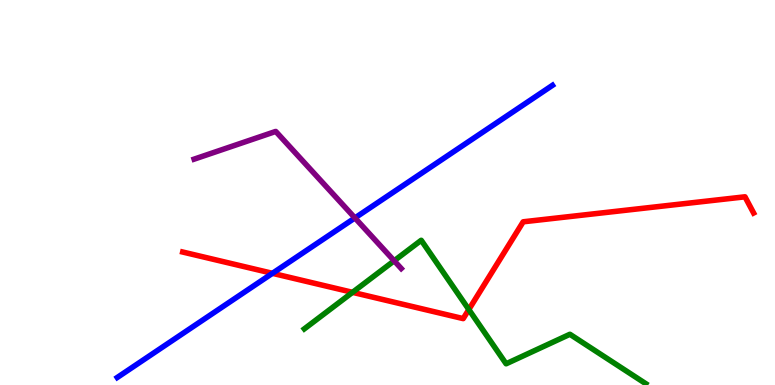[{'lines': ['blue', 'red'], 'intersections': [{'x': 3.52, 'y': 2.9}]}, {'lines': ['green', 'red'], 'intersections': [{'x': 4.55, 'y': 2.41}, {'x': 6.05, 'y': 1.96}]}, {'lines': ['purple', 'red'], 'intersections': []}, {'lines': ['blue', 'green'], 'intersections': []}, {'lines': ['blue', 'purple'], 'intersections': [{'x': 4.58, 'y': 4.34}]}, {'lines': ['green', 'purple'], 'intersections': [{'x': 5.09, 'y': 3.23}]}]